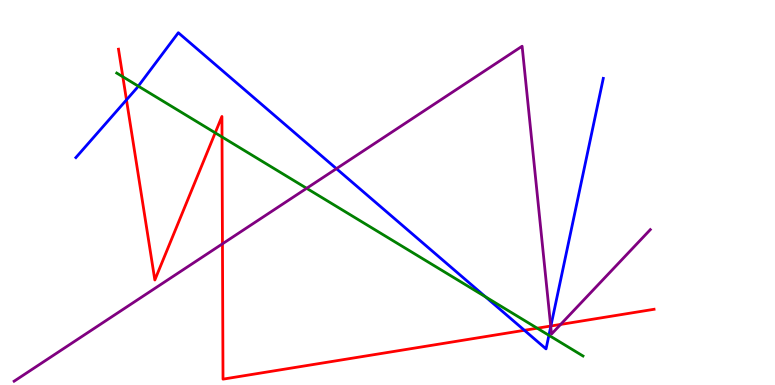[{'lines': ['blue', 'red'], 'intersections': [{'x': 1.63, 'y': 7.41}, {'x': 6.77, 'y': 1.42}, {'x': 7.11, 'y': 1.53}]}, {'lines': ['green', 'red'], 'intersections': [{'x': 1.59, 'y': 8.01}, {'x': 2.78, 'y': 6.55}, {'x': 2.86, 'y': 6.44}, {'x': 6.93, 'y': 1.47}]}, {'lines': ['purple', 'red'], 'intersections': [{'x': 2.87, 'y': 3.67}, {'x': 7.11, 'y': 1.53}, {'x': 7.23, 'y': 1.57}]}, {'lines': ['blue', 'green'], 'intersections': [{'x': 1.78, 'y': 7.76}, {'x': 6.26, 'y': 2.29}, {'x': 7.08, 'y': 1.29}]}, {'lines': ['blue', 'purple'], 'intersections': [{'x': 4.34, 'y': 5.62}, {'x': 7.11, 'y': 1.52}]}, {'lines': ['green', 'purple'], 'intersections': [{'x': 3.96, 'y': 5.11}]}]